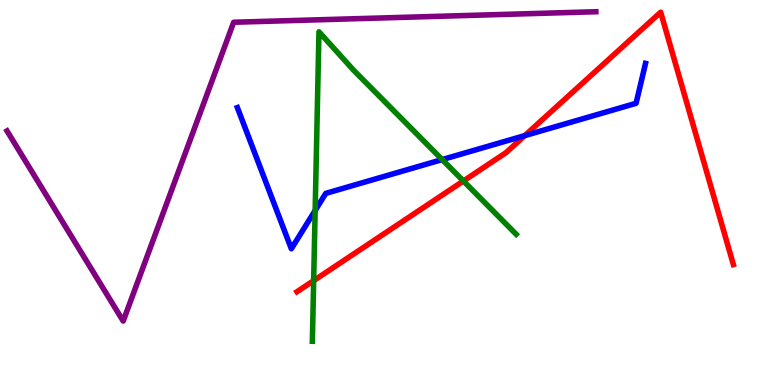[{'lines': ['blue', 'red'], 'intersections': [{'x': 6.77, 'y': 6.48}]}, {'lines': ['green', 'red'], 'intersections': [{'x': 4.05, 'y': 2.71}, {'x': 5.98, 'y': 5.3}]}, {'lines': ['purple', 'red'], 'intersections': []}, {'lines': ['blue', 'green'], 'intersections': [{'x': 4.07, 'y': 4.53}, {'x': 5.71, 'y': 5.85}]}, {'lines': ['blue', 'purple'], 'intersections': []}, {'lines': ['green', 'purple'], 'intersections': []}]